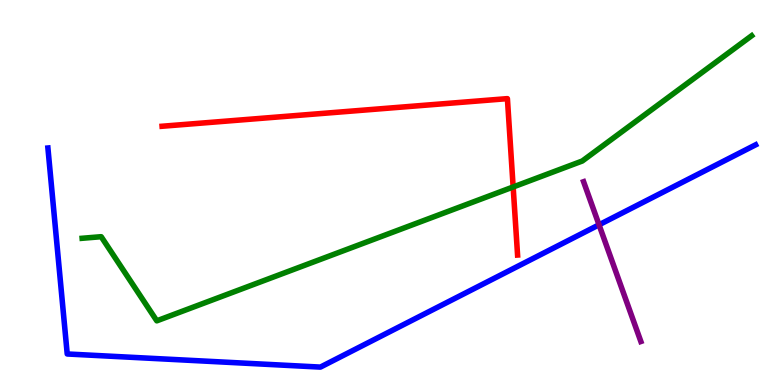[{'lines': ['blue', 'red'], 'intersections': []}, {'lines': ['green', 'red'], 'intersections': [{'x': 6.62, 'y': 5.14}]}, {'lines': ['purple', 'red'], 'intersections': []}, {'lines': ['blue', 'green'], 'intersections': []}, {'lines': ['blue', 'purple'], 'intersections': [{'x': 7.73, 'y': 4.16}]}, {'lines': ['green', 'purple'], 'intersections': []}]